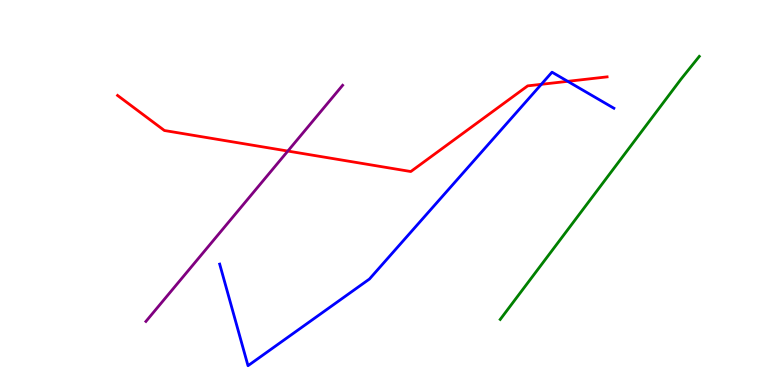[{'lines': ['blue', 'red'], 'intersections': [{'x': 6.98, 'y': 7.81}, {'x': 7.33, 'y': 7.89}]}, {'lines': ['green', 'red'], 'intersections': []}, {'lines': ['purple', 'red'], 'intersections': [{'x': 3.71, 'y': 6.08}]}, {'lines': ['blue', 'green'], 'intersections': []}, {'lines': ['blue', 'purple'], 'intersections': []}, {'lines': ['green', 'purple'], 'intersections': []}]